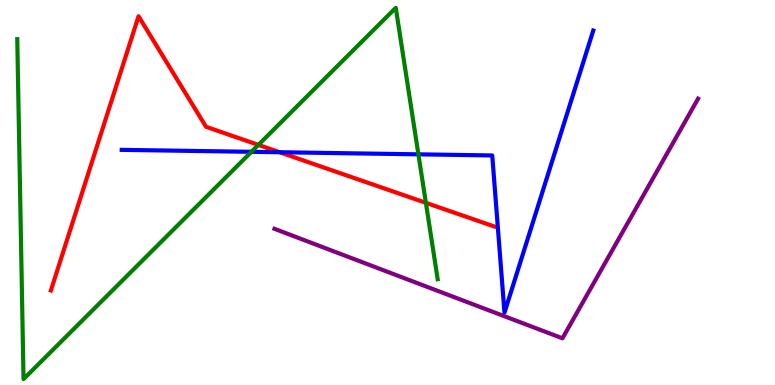[{'lines': ['blue', 'red'], 'intersections': [{'x': 3.61, 'y': 6.05}]}, {'lines': ['green', 'red'], 'intersections': [{'x': 3.33, 'y': 6.24}, {'x': 5.5, 'y': 4.73}]}, {'lines': ['purple', 'red'], 'intersections': []}, {'lines': ['blue', 'green'], 'intersections': [{'x': 3.24, 'y': 6.06}, {'x': 5.4, 'y': 5.99}]}, {'lines': ['blue', 'purple'], 'intersections': []}, {'lines': ['green', 'purple'], 'intersections': []}]